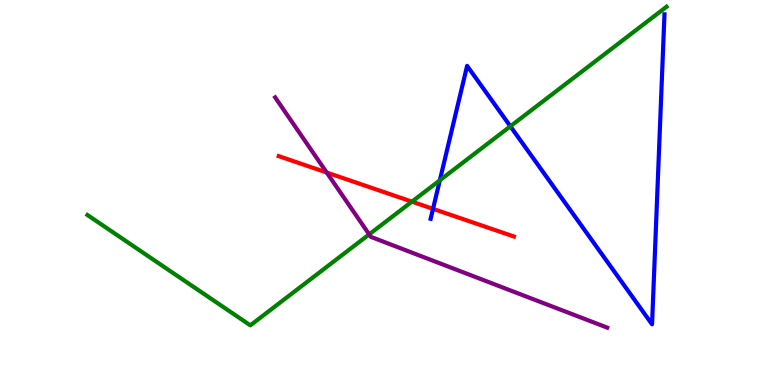[{'lines': ['blue', 'red'], 'intersections': [{'x': 5.59, 'y': 4.58}]}, {'lines': ['green', 'red'], 'intersections': [{'x': 5.32, 'y': 4.76}]}, {'lines': ['purple', 'red'], 'intersections': [{'x': 4.22, 'y': 5.52}]}, {'lines': ['blue', 'green'], 'intersections': [{'x': 5.68, 'y': 5.32}, {'x': 6.59, 'y': 6.72}]}, {'lines': ['blue', 'purple'], 'intersections': []}, {'lines': ['green', 'purple'], 'intersections': [{'x': 4.76, 'y': 3.91}]}]